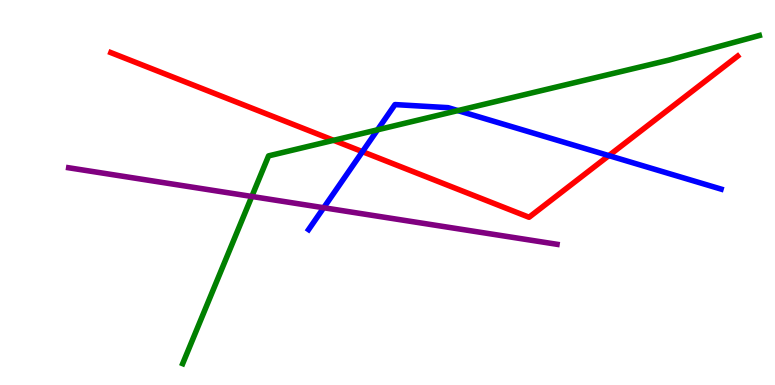[{'lines': ['blue', 'red'], 'intersections': [{'x': 4.68, 'y': 6.06}, {'x': 7.86, 'y': 5.96}]}, {'lines': ['green', 'red'], 'intersections': [{'x': 4.3, 'y': 6.36}]}, {'lines': ['purple', 'red'], 'intersections': []}, {'lines': ['blue', 'green'], 'intersections': [{'x': 4.87, 'y': 6.63}, {'x': 5.91, 'y': 7.13}]}, {'lines': ['blue', 'purple'], 'intersections': [{'x': 4.18, 'y': 4.6}]}, {'lines': ['green', 'purple'], 'intersections': [{'x': 3.25, 'y': 4.9}]}]